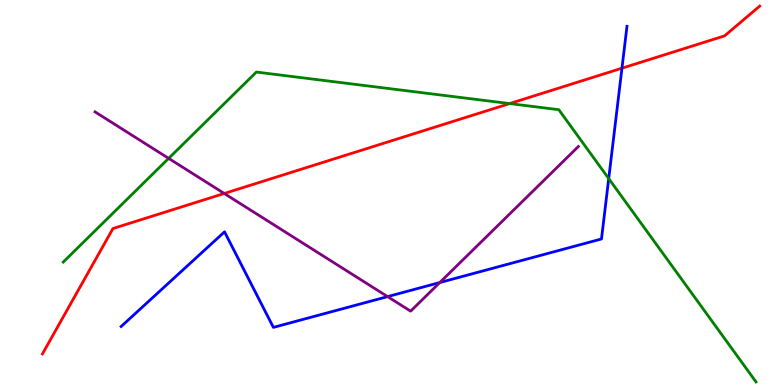[{'lines': ['blue', 'red'], 'intersections': [{'x': 8.03, 'y': 8.23}]}, {'lines': ['green', 'red'], 'intersections': [{'x': 6.58, 'y': 7.31}]}, {'lines': ['purple', 'red'], 'intersections': [{'x': 2.89, 'y': 4.97}]}, {'lines': ['blue', 'green'], 'intersections': [{'x': 7.85, 'y': 5.36}]}, {'lines': ['blue', 'purple'], 'intersections': [{'x': 5.0, 'y': 2.3}, {'x': 5.67, 'y': 2.66}]}, {'lines': ['green', 'purple'], 'intersections': [{'x': 2.18, 'y': 5.89}]}]